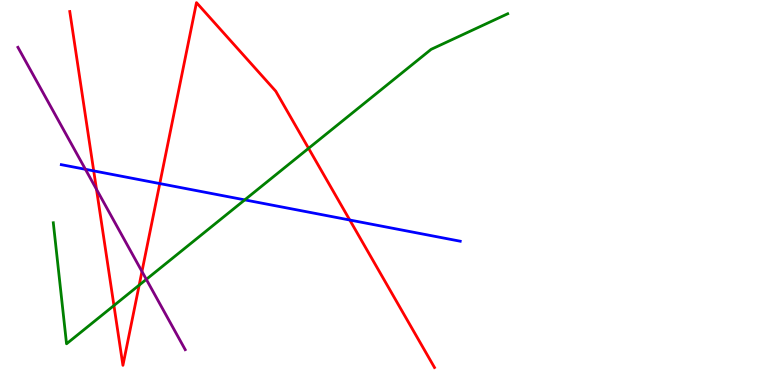[{'lines': ['blue', 'red'], 'intersections': [{'x': 1.21, 'y': 5.56}, {'x': 2.06, 'y': 5.23}, {'x': 4.51, 'y': 4.29}]}, {'lines': ['green', 'red'], 'intersections': [{'x': 1.47, 'y': 2.06}, {'x': 1.8, 'y': 2.59}, {'x': 3.98, 'y': 6.15}]}, {'lines': ['purple', 'red'], 'intersections': [{'x': 1.24, 'y': 5.08}, {'x': 1.83, 'y': 2.95}]}, {'lines': ['blue', 'green'], 'intersections': [{'x': 3.16, 'y': 4.81}]}, {'lines': ['blue', 'purple'], 'intersections': [{'x': 1.1, 'y': 5.6}]}, {'lines': ['green', 'purple'], 'intersections': [{'x': 1.89, 'y': 2.74}]}]